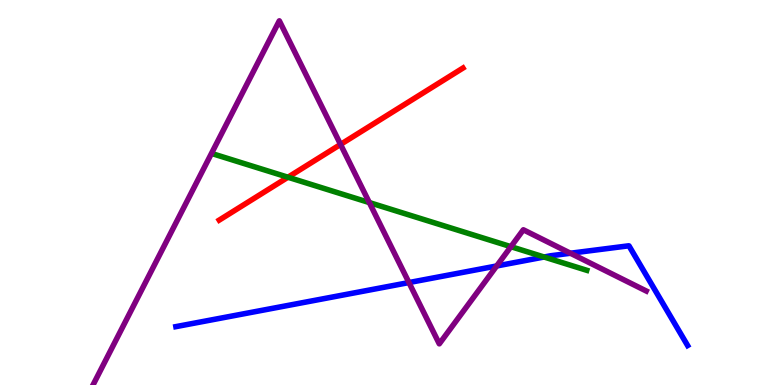[{'lines': ['blue', 'red'], 'intersections': []}, {'lines': ['green', 'red'], 'intersections': [{'x': 3.72, 'y': 5.4}]}, {'lines': ['purple', 'red'], 'intersections': [{'x': 4.39, 'y': 6.25}]}, {'lines': ['blue', 'green'], 'intersections': [{'x': 7.02, 'y': 3.32}]}, {'lines': ['blue', 'purple'], 'intersections': [{'x': 5.28, 'y': 2.66}, {'x': 6.41, 'y': 3.09}, {'x': 7.36, 'y': 3.42}]}, {'lines': ['green', 'purple'], 'intersections': [{'x': 4.77, 'y': 4.74}, {'x': 6.59, 'y': 3.59}]}]